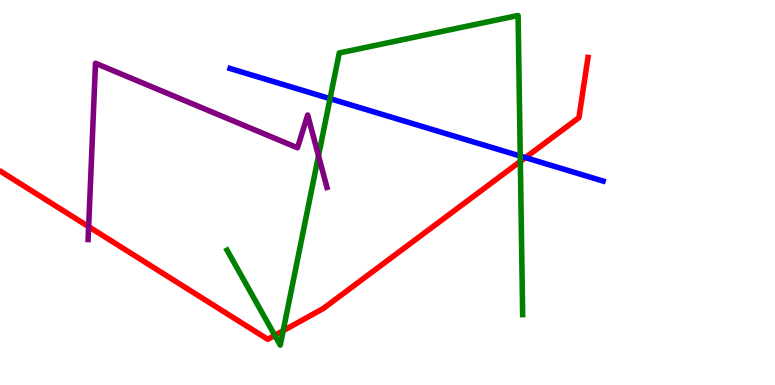[{'lines': ['blue', 'red'], 'intersections': [{'x': 6.78, 'y': 5.91}]}, {'lines': ['green', 'red'], 'intersections': [{'x': 3.55, 'y': 1.29}, {'x': 3.65, 'y': 1.41}, {'x': 6.71, 'y': 5.81}]}, {'lines': ['purple', 'red'], 'intersections': [{'x': 1.14, 'y': 4.11}]}, {'lines': ['blue', 'green'], 'intersections': [{'x': 4.26, 'y': 7.44}, {'x': 6.71, 'y': 5.95}]}, {'lines': ['blue', 'purple'], 'intersections': []}, {'lines': ['green', 'purple'], 'intersections': [{'x': 4.11, 'y': 5.95}]}]